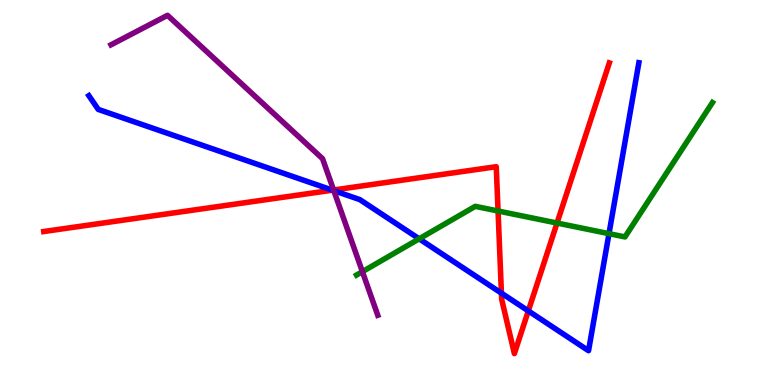[{'lines': ['blue', 'red'], 'intersections': [{'x': 4.29, 'y': 5.06}, {'x': 6.47, 'y': 2.39}, {'x': 6.82, 'y': 1.92}]}, {'lines': ['green', 'red'], 'intersections': [{'x': 6.43, 'y': 4.52}, {'x': 7.19, 'y': 4.21}]}, {'lines': ['purple', 'red'], 'intersections': [{'x': 4.3, 'y': 5.06}]}, {'lines': ['blue', 'green'], 'intersections': [{'x': 5.41, 'y': 3.8}, {'x': 7.86, 'y': 3.93}]}, {'lines': ['blue', 'purple'], 'intersections': [{'x': 4.31, 'y': 5.05}]}, {'lines': ['green', 'purple'], 'intersections': [{'x': 4.68, 'y': 2.94}]}]